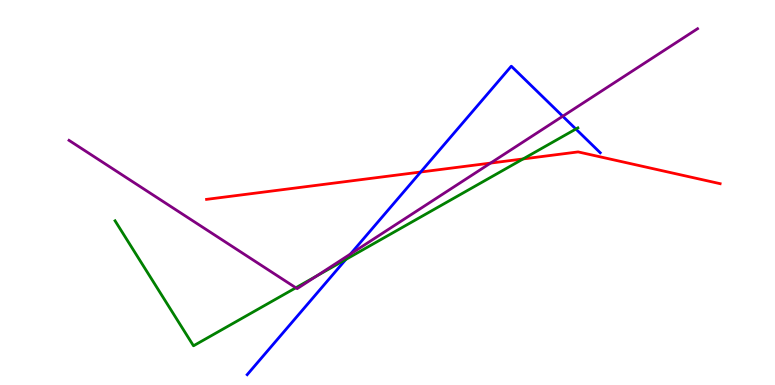[{'lines': ['blue', 'red'], 'intersections': [{'x': 5.43, 'y': 5.53}]}, {'lines': ['green', 'red'], 'intersections': [{'x': 6.75, 'y': 5.87}]}, {'lines': ['purple', 'red'], 'intersections': [{'x': 6.33, 'y': 5.76}]}, {'lines': ['blue', 'green'], 'intersections': [{'x': 4.46, 'y': 3.26}, {'x': 7.43, 'y': 6.65}]}, {'lines': ['blue', 'purple'], 'intersections': [{'x': 4.52, 'y': 3.4}, {'x': 7.26, 'y': 6.98}]}, {'lines': ['green', 'purple'], 'intersections': [{'x': 3.82, 'y': 2.53}, {'x': 4.09, 'y': 2.83}]}]